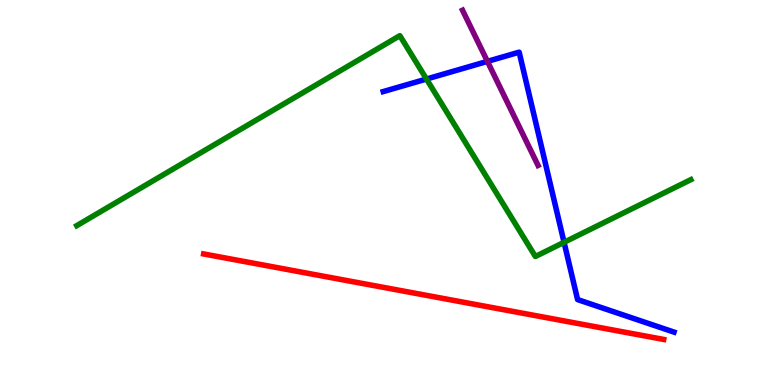[{'lines': ['blue', 'red'], 'intersections': []}, {'lines': ['green', 'red'], 'intersections': []}, {'lines': ['purple', 'red'], 'intersections': []}, {'lines': ['blue', 'green'], 'intersections': [{'x': 5.5, 'y': 7.95}, {'x': 7.28, 'y': 3.71}]}, {'lines': ['blue', 'purple'], 'intersections': [{'x': 6.29, 'y': 8.41}]}, {'lines': ['green', 'purple'], 'intersections': []}]